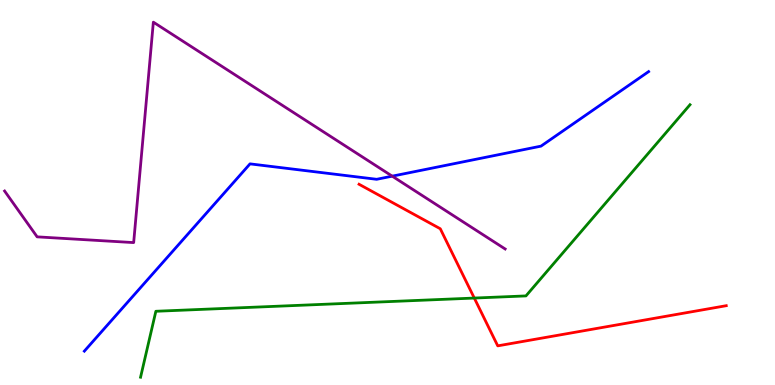[{'lines': ['blue', 'red'], 'intersections': []}, {'lines': ['green', 'red'], 'intersections': [{'x': 6.12, 'y': 2.26}]}, {'lines': ['purple', 'red'], 'intersections': []}, {'lines': ['blue', 'green'], 'intersections': []}, {'lines': ['blue', 'purple'], 'intersections': [{'x': 5.06, 'y': 5.42}]}, {'lines': ['green', 'purple'], 'intersections': []}]